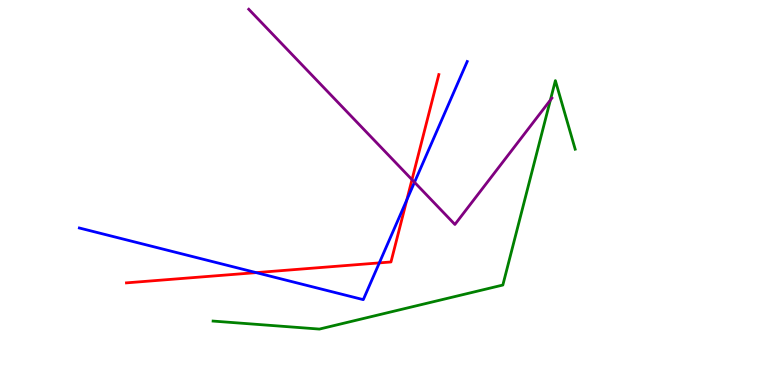[{'lines': ['blue', 'red'], 'intersections': [{'x': 3.31, 'y': 2.92}, {'x': 4.89, 'y': 3.17}, {'x': 5.25, 'y': 4.81}]}, {'lines': ['green', 'red'], 'intersections': []}, {'lines': ['purple', 'red'], 'intersections': [{'x': 5.32, 'y': 5.33}]}, {'lines': ['blue', 'green'], 'intersections': []}, {'lines': ['blue', 'purple'], 'intersections': [{'x': 5.35, 'y': 5.27}]}, {'lines': ['green', 'purple'], 'intersections': [{'x': 7.1, 'y': 7.4}]}]